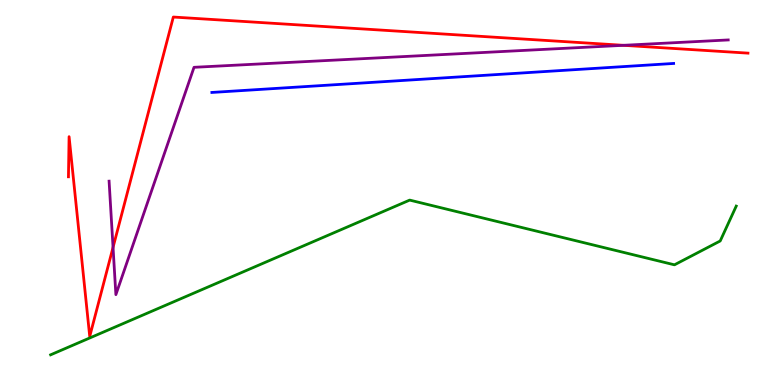[{'lines': ['blue', 'red'], 'intersections': []}, {'lines': ['green', 'red'], 'intersections': []}, {'lines': ['purple', 'red'], 'intersections': [{'x': 1.46, 'y': 3.58}, {'x': 8.04, 'y': 8.82}]}, {'lines': ['blue', 'green'], 'intersections': []}, {'lines': ['blue', 'purple'], 'intersections': []}, {'lines': ['green', 'purple'], 'intersections': []}]